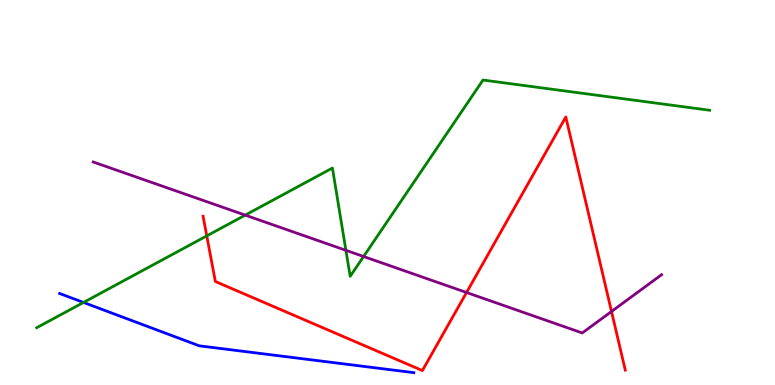[{'lines': ['blue', 'red'], 'intersections': []}, {'lines': ['green', 'red'], 'intersections': [{'x': 2.67, 'y': 3.87}]}, {'lines': ['purple', 'red'], 'intersections': [{'x': 6.02, 'y': 2.4}, {'x': 7.89, 'y': 1.91}]}, {'lines': ['blue', 'green'], 'intersections': [{'x': 1.08, 'y': 2.14}]}, {'lines': ['blue', 'purple'], 'intersections': []}, {'lines': ['green', 'purple'], 'intersections': [{'x': 3.16, 'y': 4.41}, {'x': 4.46, 'y': 3.5}, {'x': 4.69, 'y': 3.34}]}]